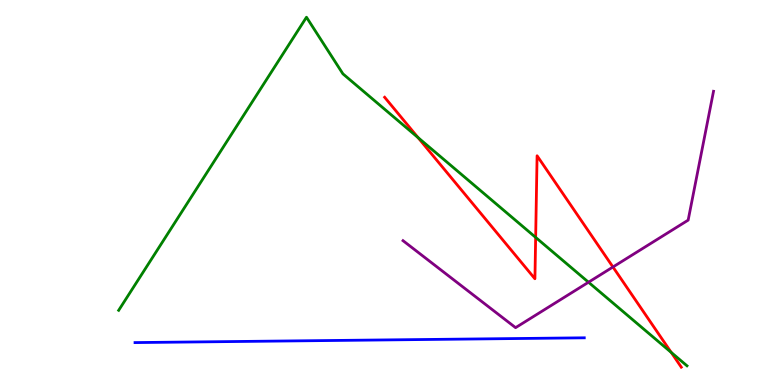[{'lines': ['blue', 'red'], 'intersections': []}, {'lines': ['green', 'red'], 'intersections': [{'x': 5.39, 'y': 6.43}, {'x': 6.91, 'y': 3.83}, {'x': 8.66, 'y': 0.846}]}, {'lines': ['purple', 'red'], 'intersections': [{'x': 7.91, 'y': 3.07}]}, {'lines': ['blue', 'green'], 'intersections': []}, {'lines': ['blue', 'purple'], 'intersections': []}, {'lines': ['green', 'purple'], 'intersections': [{'x': 7.59, 'y': 2.67}]}]